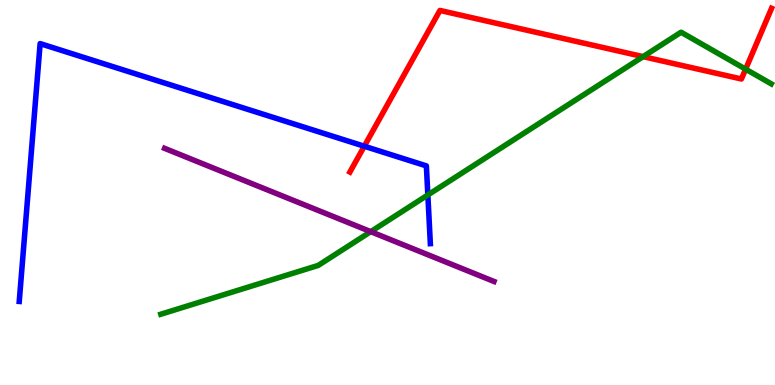[{'lines': ['blue', 'red'], 'intersections': [{'x': 4.7, 'y': 6.2}]}, {'lines': ['green', 'red'], 'intersections': [{'x': 8.3, 'y': 8.53}, {'x': 9.62, 'y': 8.2}]}, {'lines': ['purple', 'red'], 'intersections': []}, {'lines': ['blue', 'green'], 'intersections': [{'x': 5.52, 'y': 4.94}]}, {'lines': ['blue', 'purple'], 'intersections': []}, {'lines': ['green', 'purple'], 'intersections': [{'x': 4.78, 'y': 3.98}]}]